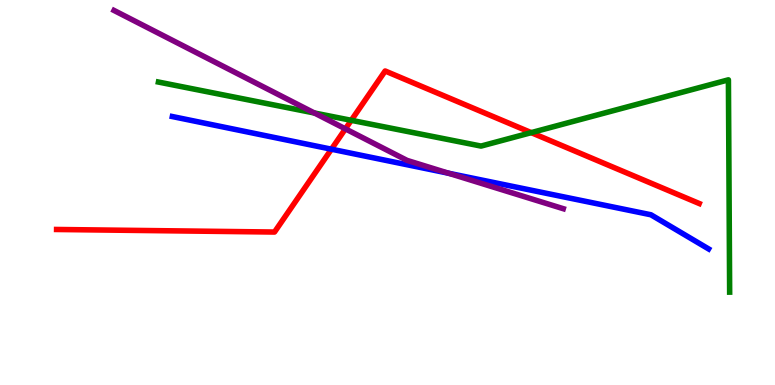[{'lines': ['blue', 'red'], 'intersections': [{'x': 4.28, 'y': 6.12}]}, {'lines': ['green', 'red'], 'intersections': [{'x': 4.53, 'y': 6.87}, {'x': 6.85, 'y': 6.55}]}, {'lines': ['purple', 'red'], 'intersections': [{'x': 4.46, 'y': 6.65}]}, {'lines': ['blue', 'green'], 'intersections': []}, {'lines': ['blue', 'purple'], 'intersections': [{'x': 5.79, 'y': 5.5}]}, {'lines': ['green', 'purple'], 'intersections': [{'x': 4.06, 'y': 7.06}]}]